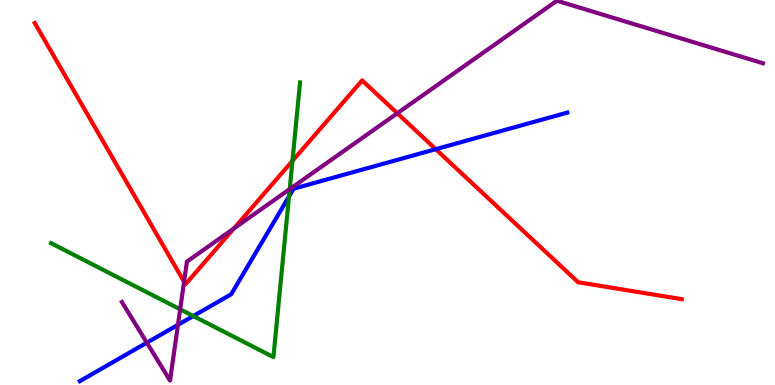[{'lines': ['blue', 'red'], 'intersections': [{'x': 5.62, 'y': 6.12}]}, {'lines': ['green', 'red'], 'intersections': [{'x': 3.77, 'y': 5.82}]}, {'lines': ['purple', 'red'], 'intersections': [{'x': 2.38, 'y': 2.68}, {'x': 3.02, 'y': 4.06}, {'x': 5.13, 'y': 7.06}]}, {'lines': ['blue', 'green'], 'intersections': [{'x': 2.49, 'y': 1.79}, {'x': 3.73, 'y': 4.9}]}, {'lines': ['blue', 'purple'], 'intersections': [{'x': 1.89, 'y': 1.1}, {'x': 2.3, 'y': 1.56}]}, {'lines': ['green', 'purple'], 'intersections': [{'x': 2.32, 'y': 1.97}, {'x': 3.74, 'y': 5.09}]}]